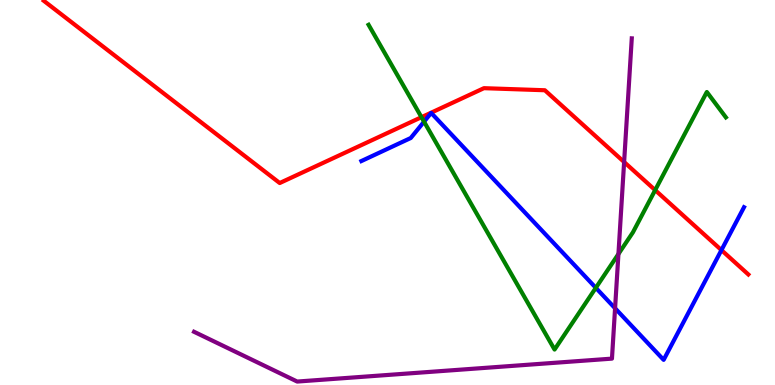[{'lines': ['blue', 'red'], 'intersections': [{'x': 9.31, 'y': 3.5}]}, {'lines': ['green', 'red'], 'intersections': [{'x': 5.44, 'y': 6.96}, {'x': 8.45, 'y': 5.06}]}, {'lines': ['purple', 'red'], 'intersections': [{'x': 8.05, 'y': 5.79}]}, {'lines': ['blue', 'green'], 'intersections': [{'x': 5.47, 'y': 6.84}, {'x': 7.69, 'y': 2.52}]}, {'lines': ['blue', 'purple'], 'intersections': [{'x': 7.94, 'y': 1.99}]}, {'lines': ['green', 'purple'], 'intersections': [{'x': 7.98, 'y': 3.4}]}]